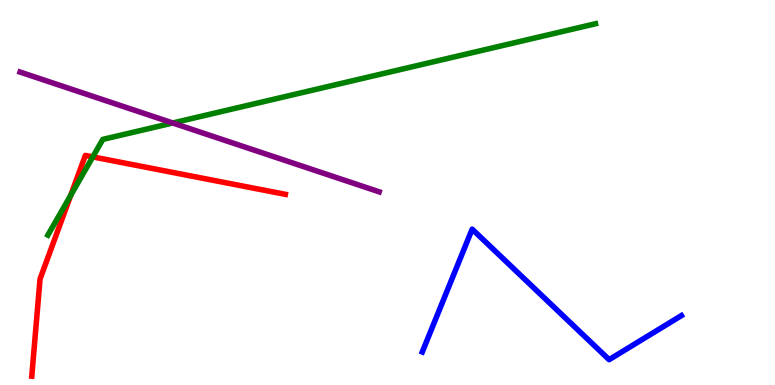[{'lines': ['blue', 'red'], 'intersections': []}, {'lines': ['green', 'red'], 'intersections': [{'x': 0.913, 'y': 4.93}, {'x': 1.2, 'y': 5.92}]}, {'lines': ['purple', 'red'], 'intersections': []}, {'lines': ['blue', 'green'], 'intersections': []}, {'lines': ['blue', 'purple'], 'intersections': []}, {'lines': ['green', 'purple'], 'intersections': [{'x': 2.23, 'y': 6.81}]}]